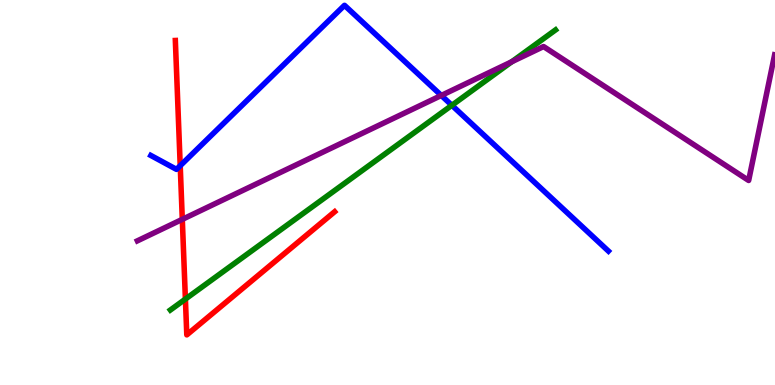[{'lines': ['blue', 'red'], 'intersections': [{'x': 2.33, 'y': 5.7}]}, {'lines': ['green', 'red'], 'intersections': [{'x': 2.39, 'y': 2.23}]}, {'lines': ['purple', 'red'], 'intersections': [{'x': 2.35, 'y': 4.3}]}, {'lines': ['blue', 'green'], 'intersections': [{'x': 5.83, 'y': 7.26}]}, {'lines': ['blue', 'purple'], 'intersections': [{'x': 5.69, 'y': 7.52}]}, {'lines': ['green', 'purple'], 'intersections': [{'x': 6.6, 'y': 8.4}]}]